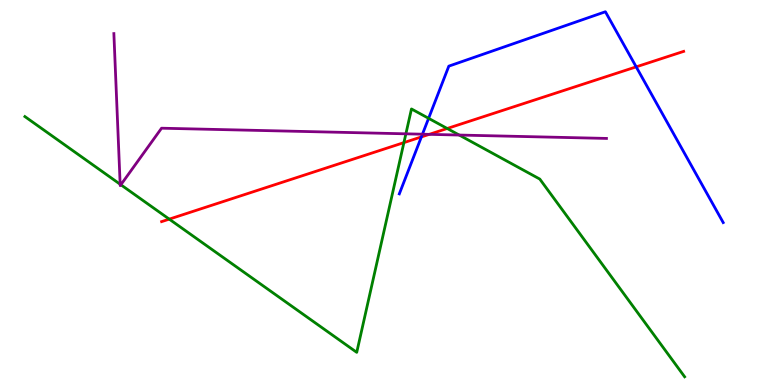[{'lines': ['blue', 'red'], 'intersections': [{'x': 5.44, 'y': 6.44}, {'x': 8.21, 'y': 8.26}]}, {'lines': ['green', 'red'], 'intersections': [{'x': 2.18, 'y': 4.31}, {'x': 5.21, 'y': 6.3}, {'x': 5.77, 'y': 6.66}]}, {'lines': ['purple', 'red'], 'intersections': [{'x': 5.54, 'y': 6.51}]}, {'lines': ['blue', 'green'], 'intersections': [{'x': 5.53, 'y': 6.93}]}, {'lines': ['blue', 'purple'], 'intersections': [{'x': 5.45, 'y': 6.51}]}, {'lines': ['green', 'purple'], 'intersections': [{'x': 1.55, 'y': 5.21}, {'x': 1.56, 'y': 5.2}, {'x': 5.24, 'y': 6.52}, {'x': 5.93, 'y': 6.49}]}]